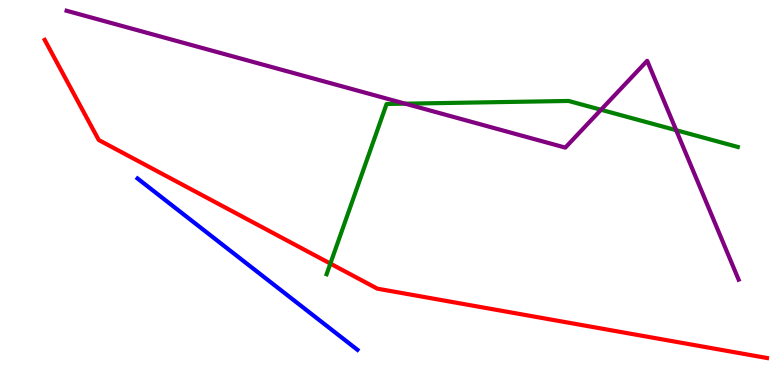[{'lines': ['blue', 'red'], 'intersections': []}, {'lines': ['green', 'red'], 'intersections': [{'x': 4.26, 'y': 3.15}]}, {'lines': ['purple', 'red'], 'intersections': []}, {'lines': ['blue', 'green'], 'intersections': []}, {'lines': ['blue', 'purple'], 'intersections': []}, {'lines': ['green', 'purple'], 'intersections': [{'x': 5.23, 'y': 7.31}, {'x': 7.75, 'y': 7.15}, {'x': 8.73, 'y': 6.62}]}]